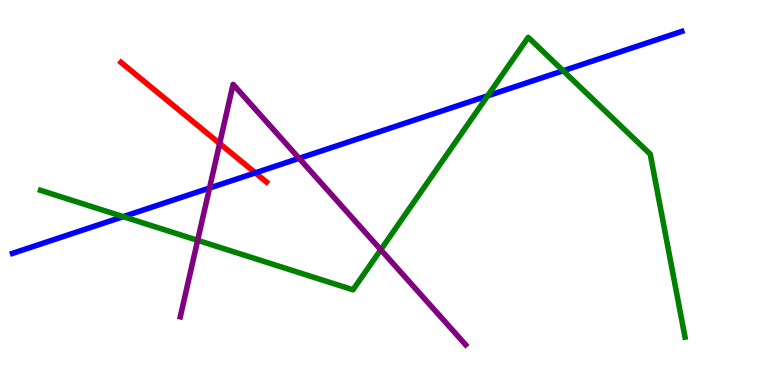[{'lines': ['blue', 'red'], 'intersections': [{'x': 3.29, 'y': 5.51}]}, {'lines': ['green', 'red'], 'intersections': []}, {'lines': ['purple', 'red'], 'intersections': [{'x': 2.83, 'y': 6.27}]}, {'lines': ['blue', 'green'], 'intersections': [{'x': 1.59, 'y': 4.37}, {'x': 6.29, 'y': 7.51}, {'x': 7.27, 'y': 8.16}]}, {'lines': ['blue', 'purple'], 'intersections': [{'x': 2.7, 'y': 5.12}, {'x': 3.86, 'y': 5.89}]}, {'lines': ['green', 'purple'], 'intersections': [{'x': 2.55, 'y': 3.76}, {'x': 4.91, 'y': 3.51}]}]